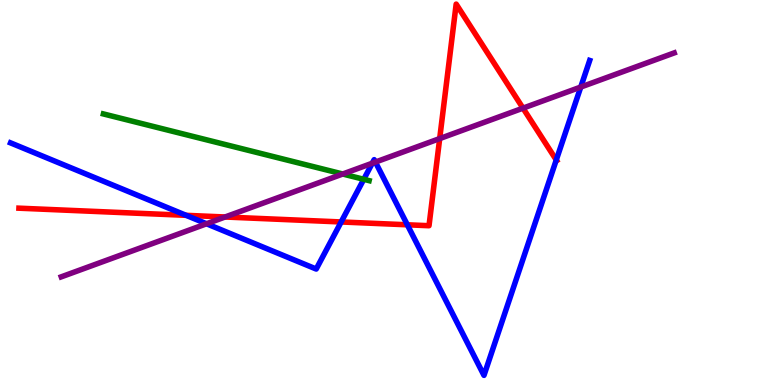[{'lines': ['blue', 'red'], 'intersections': [{'x': 2.4, 'y': 4.41}, {'x': 4.4, 'y': 4.23}, {'x': 5.26, 'y': 4.16}, {'x': 7.18, 'y': 5.84}]}, {'lines': ['green', 'red'], 'intersections': []}, {'lines': ['purple', 'red'], 'intersections': [{'x': 2.9, 'y': 4.36}, {'x': 5.67, 'y': 6.4}, {'x': 6.75, 'y': 7.19}]}, {'lines': ['blue', 'green'], 'intersections': [{'x': 4.69, 'y': 5.34}]}, {'lines': ['blue', 'purple'], 'intersections': [{'x': 2.67, 'y': 4.19}, {'x': 4.8, 'y': 5.76}, {'x': 4.84, 'y': 5.79}, {'x': 7.49, 'y': 7.74}]}, {'lines': ['green', 'purple'], 'intersections': [{'x': 4.42, 'y': 5.48}]}]